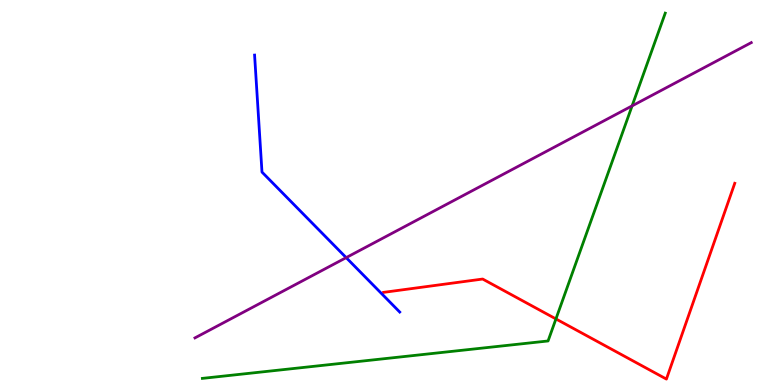[{'lines': ['blue', 'red'], 'intersections': []}, {'lines': ['green', 'red'], 'intersections': [{'x': 7.17, 'y': 1.72}]}, {'lines': ['purple', 'red'], 'intersections': []}, {'lines': ['blue', 'green'], 'intersections': []}, {'lines': ['blue', 'purple'], 'intersections': [{'x': 4.47, 'y': 3.31}]}, {'lines': ['green', 'purple'], 'intersections': [{'x': 8.16, 'y': 7.25}]}]